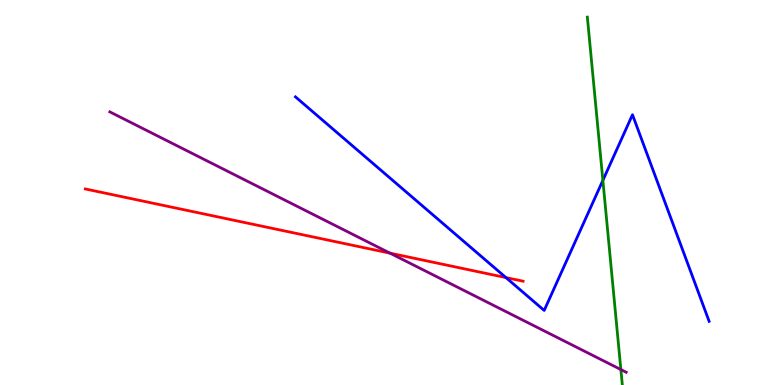[{'lines': ['blue', 'red'], 'intersections': [{'x': 6.53, 'y': 2.79}]}, {'lines': ['green', 'red'], 'intersections': []}, {'lines': ['purple', 'red'], 'intersections': [{'x': 5.03, 'y': 3.42}]}, {'lines': ['blue', 'green'], 'intersections': [{'x': 7.78, 'y': 5.32}]}, {'lines': ['blue', 'purple'], 'intersections': []}, {'lines': ['green', 'purple'], 'intersections': [{'x': 8.01, 'y': 0.401}]}]